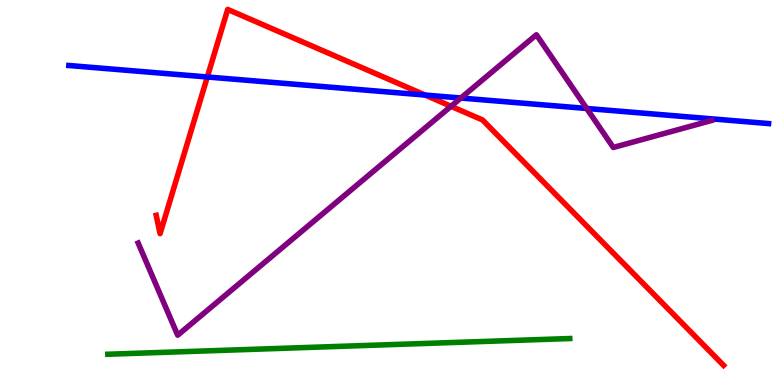[{'lines': ['blue', 'red'], 'intersections': [{'x': 2.68, 'y': 8.0}, {'x': 5.49, 'y': 7.53}]}, {'lines': ['green', 'red'], 'intersections': []}, {'lines': ['purple', 'red'], 'intersections': [{'x': 5.82, 'y': 7.24}]}, {'lines': ['blue', 'green'], 'intersections': []}, {'lines': ['blue', 'purple'], 'intersections': [{'x': 5.95, 'y': 7.45}, {'x': 7.57, 'y': 7.18}]}, {'lines': ['green', 'purple'], 'intersections': []}]